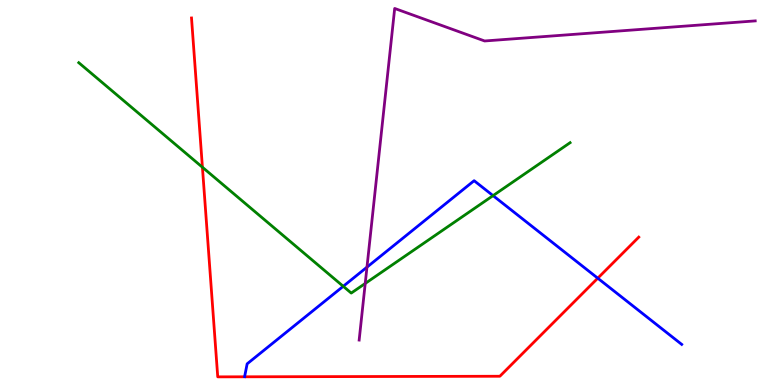[{'lines': ['blue', 'red'], 'intersections': [{'x': 7.71, 'y': 2.77}]}, {'lines': ['green', 'red'], 'intersections': [{'x': 2.61, 'y': 5.66}]}, {'lines': ['purple', 'red'], 'intersections': []}, {'lines': ['blue', 'green'], 'intersections': [{'x': 4.43, 'y': 2.56}, {'x': 6.36, 'y': 4.92}]}, {'lines': ['blue', 'purple'], 'intersections': [{'x': 4.74, 'y': 3.06}]}, {'lines': ['green', 'purple'], 'intersections': [{'x': 4.71, 'y': 2.64}]}]